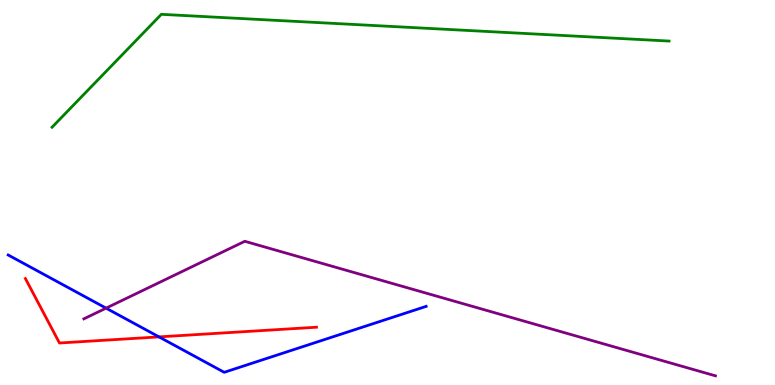[{'lines': ['blue', 'red'], 'intersections': [{'x': 2.05, 'y': 1.25}]}, {'lines': ['green', 'red'], 'intersections': []}, {'lines': ['purple', 'red'], 'intersections': []}, {'lines': ['blue', 'green'], 'intersections': []}, {'lines': ['blue', 'purple'], 'intersections': [{'x': 1.37, 'y': 2.0}]}, {'lines': ['green', 'purple'], 'intersections': []}]